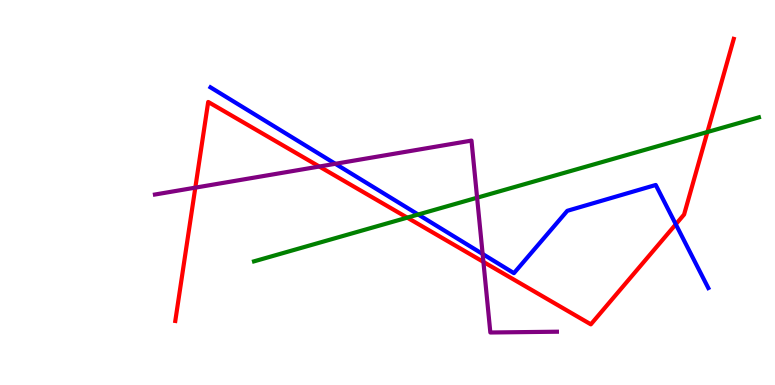[{'lines': ['blue', 'red'], 'intersections': [{'x': 8.72, 'y': 4.17}]}, {'lines': ['green', 'red'], 'intersections': [{'x': 5.25, 'y': 4.35}, {'x': 9.13, 'y': 6.57}]}, {'lines': ['purple', 'red'], 'intersections': [{'x': 2.52, 'y': 5.13}, {'x': 4.12, 'y': 5.67}, {'x': 6.24, 'y': 3.2}]}, {'lines': ['blue', 'green'], 'intersections': [{'x': 5.4, 'y': 4.43}]}, {'lines': ['blue', 'purple'], 'intersections': [{'x': 4.33, 'y': 5.75}, {'x': 6.23, 'y': 3.4}]}, {'lines': ['green', 'purple'], 'intersections': [{'x': 6.16, 'y': 4.86}]}]